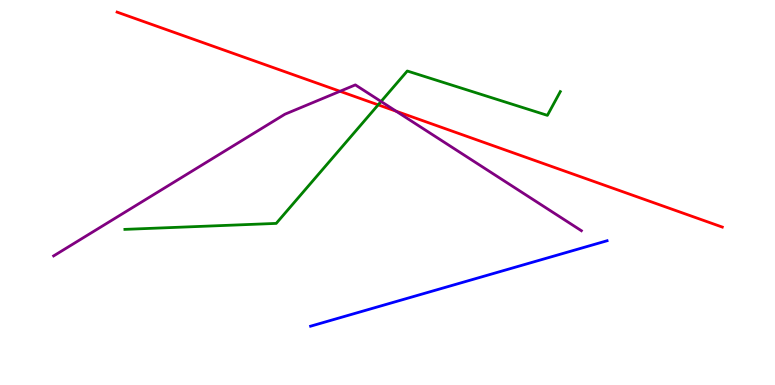[{'lines': ['blue', 'red'], 'intersections': []}, {'lines': ['green', 'red'], 'intersections': [{'x': 4.88, 'y': 7.28}]}, {'lines': ['purple', 'red'], 'intersections': [{'x': 4.39, 'y': 7.63}, {'x': 5.11, 'y': 7.11}]}, {'lines': ['blue', 'green'], 'intersections': []}, {'lines': ['blue', 'purple'], 'intersections': []}, {'lines': ['green', 'purple'], 'intersections': [{'x': 4.92, 'y': 7.36}]}]